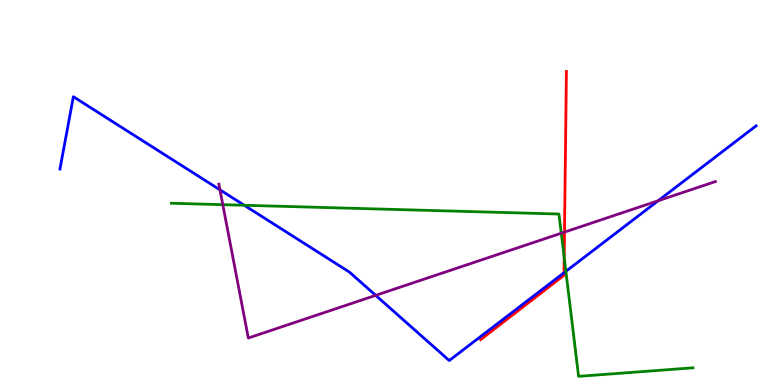[{'lines': ['blue', 'red'], 'intersections': [{'x': 7.28, 'y': 2.92}]}, {'lines': ['green', 'red'], 'intersections': [{'x': 7.28, 'y': 3.32}]}, {'lines': ['purple', 'red'], 'intersections': [{'x': 7.28, 'y': 3.97}]}, {'lines': ['blue', 'green'], 'intersections': [{'x': 3.15, 'y': 4.67}, {'x': 7.3, 'y': 2.95}]}, {'lines': ['blue', 'purple'], 'intersections': [{'x': 2.84, 'y': 5.07}, {'x': 4.85, 'y': 2.33}, {'x': 8.49, 'y': 4.79}]}, {'lines': ['green', 'purple'], 'intersections': [{'x': 2.87, 'y': 4.68}, {'x': 7.24, 'y': 3.94}]}]